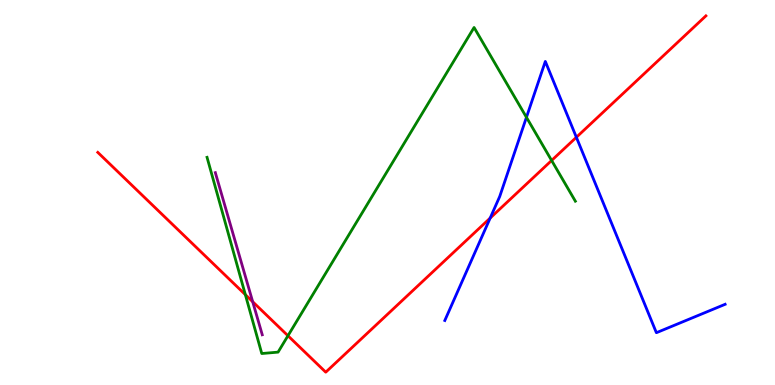[{'lines': ['blue', 'red'], 'intersections': [{'x': 6.32, 'y': 4.34}, {'x': 7.44, 'y': 6.43}]}, {'lines': ['green', 'red'], 'intersections': [{'x': 3.17, 'y': 2.35}, {'x': 3.72, 'y': 1.28}, {'x': 7.12, 'y': 5.83}]}, {'lines': ['purple', 'red'], 'intersections': [{'x': 3.26, 'y': 2.16}]}, {'lines': ['blue', 'green'], 'intersections': [{'x': 6.79, 'y': 6.95}]}, {'lines': ['blue', 'purple'], 'intersections': []}, {'lines': ['green', 'purple'], 'intersections': []}]